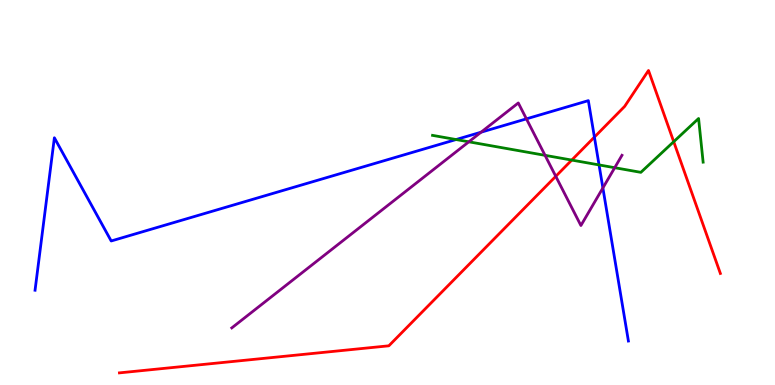[{'lines': ['blue', 'red'], 'intersections': [{'x': 7.67, 'y': 6.44}]}, {'lines': ['green', 'red'], 'intersections': [{'x': 7.38, 'y': 5.84}, {'x': 8.69, 'y': 6.32}]}, {'lines': ['purple', 'red'], 'intersections': [{'x': 7.17, 'y': 5.42}]}, {'lines': ['blue', 'green'], 'intersections': [{'x': 5.88, 'y': 6.38}, {'x': 7.73, 'y': 5.72}]}, {'lines': ['blue', 'purple'], 'intersections': [{'x': 6.21, 'y': 6.57}, {'x': 6.79, 'y': 6.91}, {'x': 7.78, 'y': 5.12}]}, {'lines': ['green', 'purple'], 'intersections': [{'x': 6.05, 'y': 6.32}, {'x': 7.03, 'y': 5.97}, {'x': 7.93, 'y': 5.64}]}]